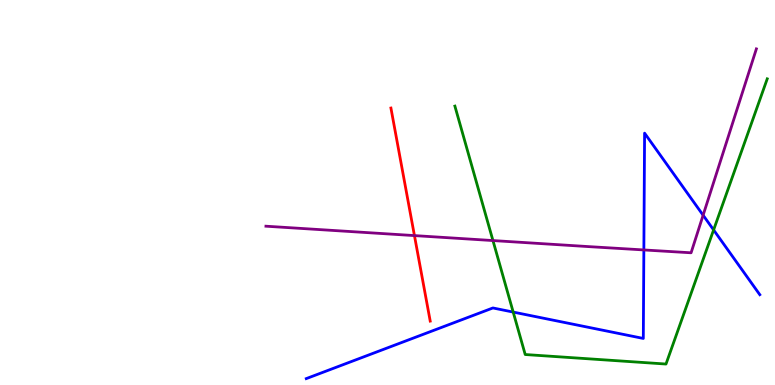[{'lines': ['blue', 'red'], 'intersections': []}, {'lines': ['green', 'red'], 'intersections': []}, {'lines': ['purple', 'red'], 'intersections': [{'x': 5.35, 'y': 3.88}]}, {'lines': ['blue', 'green'], 'intersections': [{'x': 6.62, 'y': 1.89}, {'x': 9.21, 'y': 4.03}]}, {'lines': ['blue', 'purple'], 'intersections': [{'x': 8.31, 'y': 3.51}, {'x': 9.07, 'y': 4.41}]}, {'lines': ['green', 'purple'], 'intersections': [{'x': 6.36, 'y': 3.75}]}]